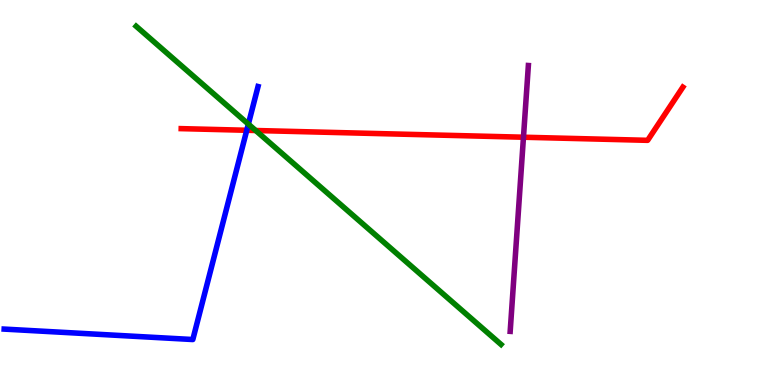[{'lines': ['blue', 'red'], 'intersections': [{'x': 3.18, 'y': 6.62}]}, {'lines': ['green', 'red'], 'intersections': [{'x': 3.3, 'y': 6.61}]}, {'lines': ['purple', 'red'], 'intersections': [{'x': 6.75, 'y': 6.44}]}, {'lines': ['blue', 'green'], 'intersections': [{'x': 3.2, 'y': 6.78}]}, {'lines': ['blue', 'purple'], 'intersections': []}, {'lines': ['green', 'purple'], 'intersections': []}]